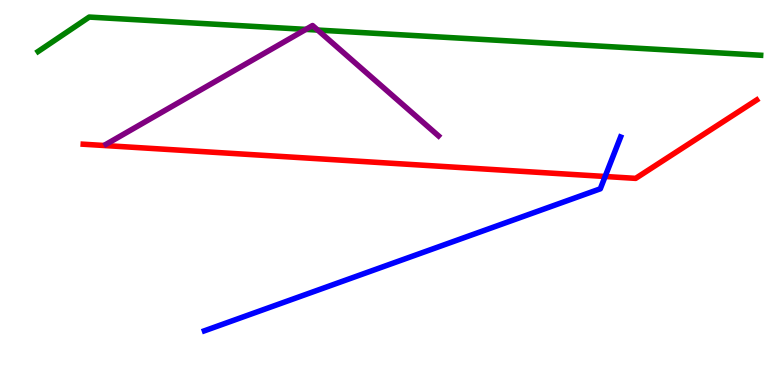[{'lines': ['blue', 'red'], 'intersections': [{'x': 7.81, 'y': 5.42}]}, {'lines': ['green', 'red'], 'intersections': []}, {'lines': ['purple', 'red'], 'intersections': []}, {'lines': ['blue', 'green'], 'intersections': []}, {'lines': ['blue', 'purple'], 'intersections': []}, {'lines': ['green', 'purple'], 'intersections': [{'x': 3.95, 'y': 9.24}, {'x': 4.1, 'y': 9.22}]}]